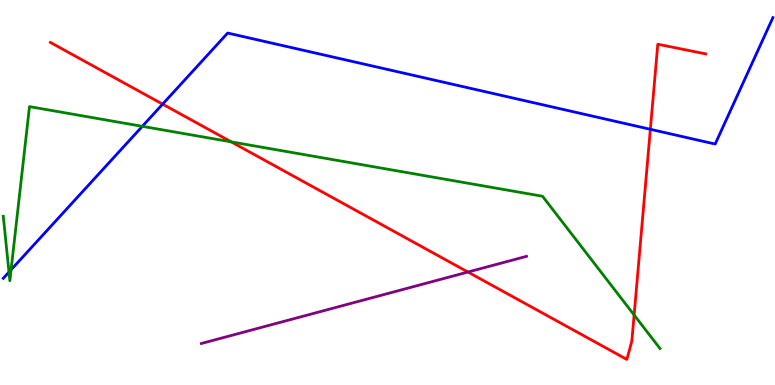[{'lines': ['blue', 'red'], 'intersections': [{'x': 2.1, 'y': 7.29}, {'x': 8.39, 'y': 6.64}]}, {'lines': ['green', 'red'], 'intersections': [{'x': 2.98, 'y': 6.32}, {'x': 8.18, 'y': 1.82}]}, {'lines': ['purple', 'red'], 'intersections': [{'x': 6.04, 'y': 2.93}]}, {'lines': ['blue', 'green'], 'intersections': [{'x': 0.116, 'y': 2.93}, {'x': 0.143, 'y': 2.99}, {'x': 1.84, 'y': 6.72}]}, {'lines': ['blue', 'purple'], 'intersections': []}, {'lines': ['green', 'purple'], 'intersections': []}]